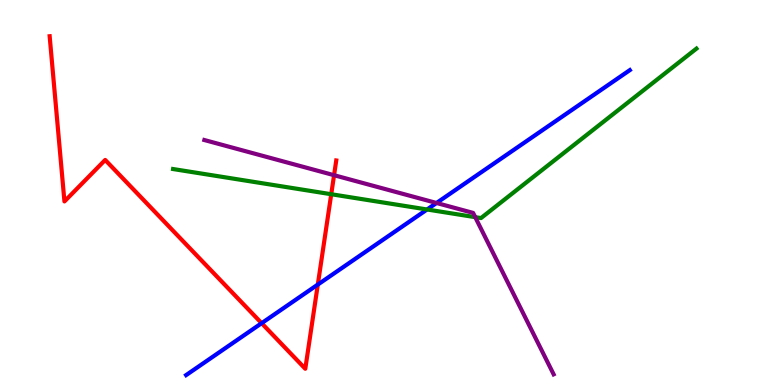[{'lines': ['blue', 'red'], 'intersections': [{'x': 3.38, 'y': 1.61}, {'x': 4.1, 'y': 2.61}]}, {'lines': ['green', 'red'], 'intersections': [{'x': 4.27, 'y': 4.96}]}, {'lines': ['purple', 'red'], 'intersections': [{'x': 4.31, 'y': 5.45}]}, {'lines': ['blue', 'green'], 'intersections': [{'x': 5.51, 'y': 4.56}]}, {'lines': ['blue', 'purple'], 'intersections': [{'x': 5.63, 'y': 4.73}]}, {'lines': ['green', 'purple'], 'intersections': [{'x': 6.13, 'y': 4.36}]}]